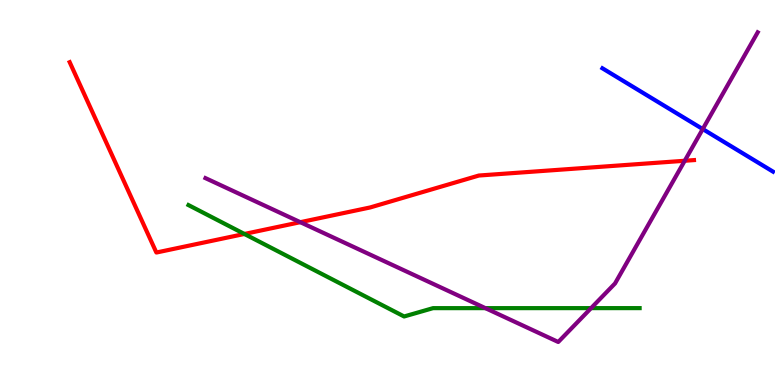[{'lines': ['blue', 'red'], 'intersections': []}, {'lines': ['green', 'red'], 'intersections': [{'x': 3.15, 'y': 3.92}]}, {'lines': ['purple', 'red'], 'intersections': [{'x': 3.87, 'y': 4.23}, {'x': 8.84, 'y': 5.82}]}, {'lines': ['blue', 'green'], 'intersections': []}, {'lines': ['blue', 'purple'], 'intersections': [{'x': 9.07, 'y': 6.65}]}, {'lines': ['green', 'purple'], 'intersections': [{'x': 6.26, 'y': 2.0}, {'x': 7.63, 'y': 2.0}]}]